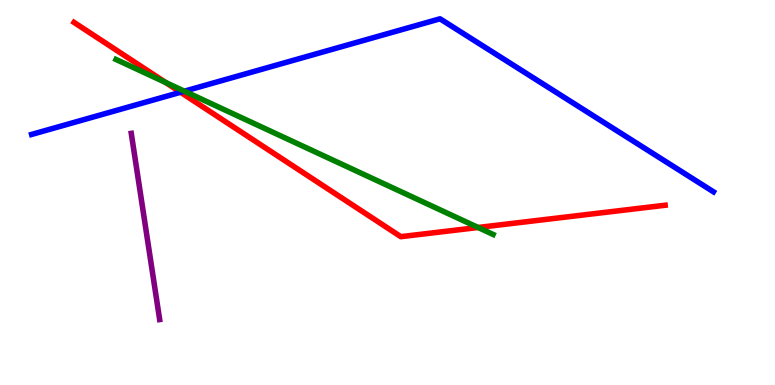[{'lines': ['blue', 'red'], 'intersections': [{'x': 2.33, 'y': 7.6}]}, {'lines': ['green', 'red'], 'intersections': [{'x': 2.14, 'y': 7.86}, {'x': 6.17, 'y': 4.09}]}, {'lines': ['purple', 'red'], 'intersections': []}, {'lines': ['blue', 'green'], 'intersections': [{'x': 2.38, 'y': 7.63}]}, {'lines': ['blue', 'purple'], 'intersections': []}, {'lines': ['green', 'purple'], 'intersections': []}]